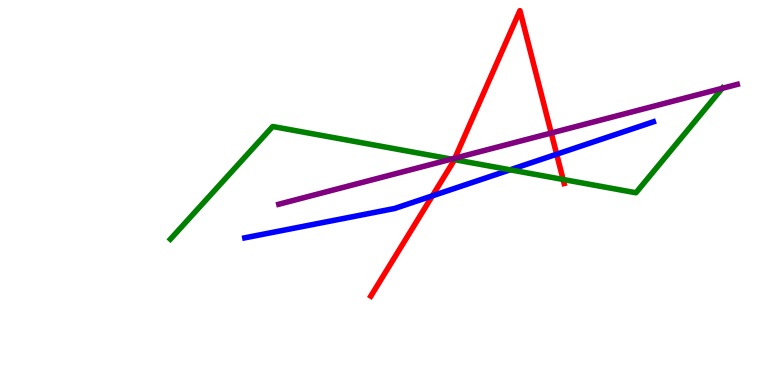[{'lines': ['blue', 'red'], 'intersections': [{'x': 5.58, 'y': 4.91}, {'x': 7.18, 'y': 5.99}]}, {'lines': ['green', 'red'], 'intersections': [{'x': 5.86, 'y': 5.85}, {'x': 7.27, 'y': 5.34}]}, {'lines': ['purple', 'red'], 'intersections': [{'x': 5.87, 'y': 5.89}, {'x': 7.11, 'y': 6.55}]}, {'lines': ['blue', 'green'], 'intersections': [{'x': 6.58, 'y': 5.59}]}, {'lines': ['blue', 'purple'], 'intersections': []}, {'lines': ['green', 'purple'], 'intersections': [{'x': 5.82, 'y': 5.87}, {'x': 9.32, 'y': 7.71}]}]